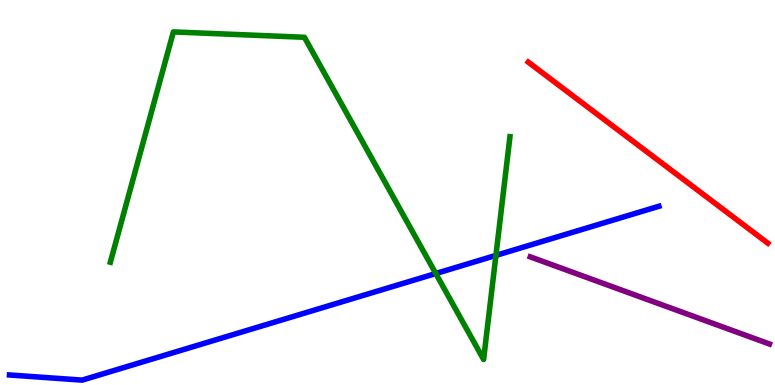[{'lines': ['blue', 'red'], 'intersections': []}, {'lines': ['green', 'red'], 'intersections': []}, {'lines': ['purple', 'red'], 'intersections': []}, {'lines': ['blue', 'green'], 'intersections': [{'x': 5.62, 'y': 2.9}, {'x': 6.4, 'y': 3.37}]}, {'lines': ['blue', 'purple'], 'intersections': []}, {'lines': ['green', 'purple'], 'intersections': []}]